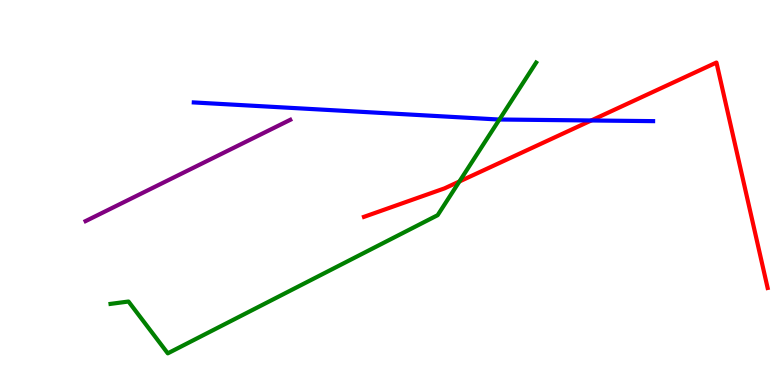[{'lines': ['blue', 'red'], 'intersections': [{'x': 7.63, 'y': 6.87}]}, {'lines': ['green', 'red'], 'intersections': [{'x': 5.93, 'y': 5.29}]}, {'lines': ['purple', 'red'], 'intersections': []}, {'lines': ['blue', 'green'], 'intersections': [{'x': 6.44, 'y': 6.9}]}, {'lines': ['blue', 'purple'], 'intersections': []}, {'lines': ['green', 'purple'], 'intersections': []}]